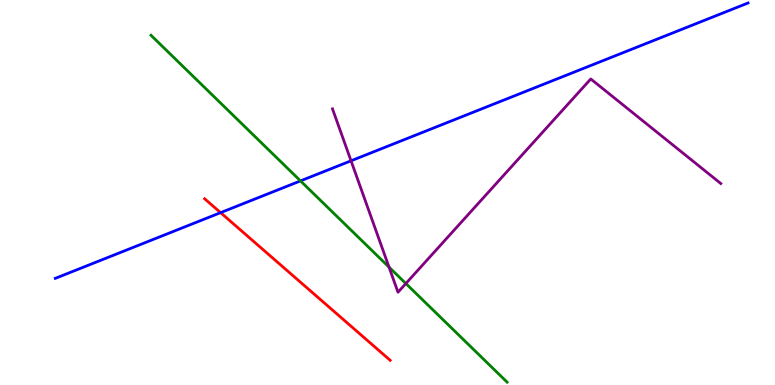[{'lines': ['blue', 'red'], 'intersections': [{'x': 2.85, 'y': 4.48}]}, {'lines': ['green', 'red'], 'intersections': []}, {'lines': ['purple', 'red'], 'intersections': []}, {'lines': ['blue', 'green'], 'intersections': [{'x': 3.88, 'y': 5.3}]}, {'lines': ['blue', 'purple'], 'intersections': [{'x': 4.53, 'y': 5.82}]}, {'lines': ['green', 'purple'], 'intersections': [{'x': 5.02, 'y': 3.06}, {'x': 5.24, 'y': 2.64}]}]